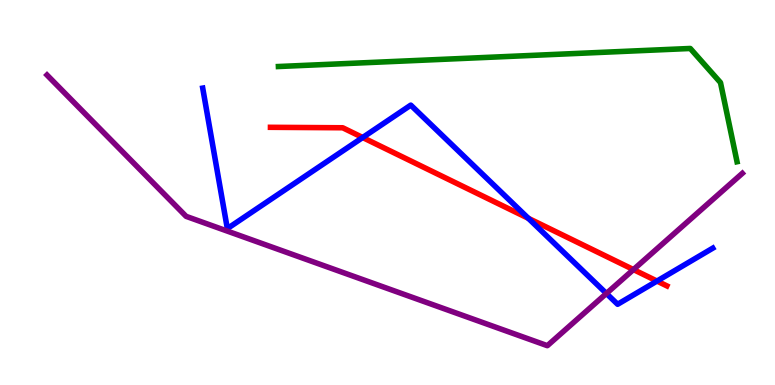[{'lines': ['blue', 'red'], 'intersections': [{'x': 4.68, 'y': 6.43}, {'x': 6.82, 'y': 4.33}, {'x': 8.48, 'y': 2.7}]}, {'lines': ['green', 'red'], 'intersections': []}, {'lines': ['purple', 'red'], 'intersections': [{'x': 8.17, 'y': 3.0}]}, {'lines': ['blue', 'green'], 'intersections': []}, {'lines': ['blue', 'purple'], 'intersections': [{'x': 7.82, 'y': 2.38}]}, {'lines': ['green', 'purple'], 'intersections': []}]